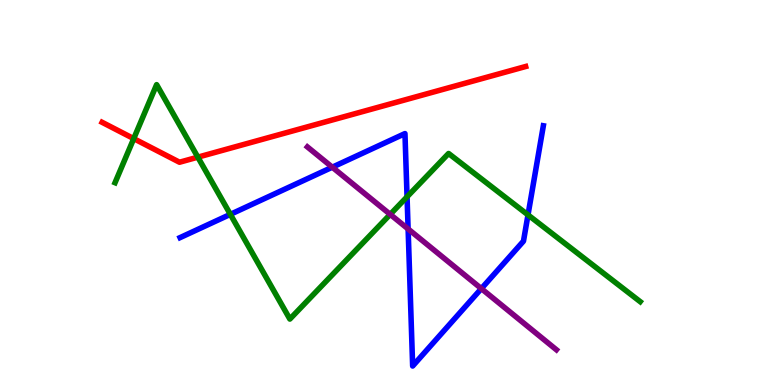[{'lines': ['blue', 'red'], 'intersections': []}, {'lines': ['green', 'red'], 'intersections': [{'x': 1.73, 'y': 6.4}, {'x': 2.55, 'y': 5.92}]}, {'lines': ['purple', 'red'], 'intersections': []}, {'lines': ['blue', 'green'], 'intersections': [{'x': 2.97, 'y': 4.43}, {'x': 5.25, 'y': 4.89}, {'x': 6.81, 'y': 4.42}]}, {'lines': ['blue', 'purple'], 'intersections': [{'x': 4.29, 'y': 5.66}, {'x': 5.27, 'y': 4.05}, {'x': 6.21, 'y': 2.5}]}, {'lines': ['green', 'purple'], 'intersections': [{'x': 5.04, 'y': 4.43}]}]